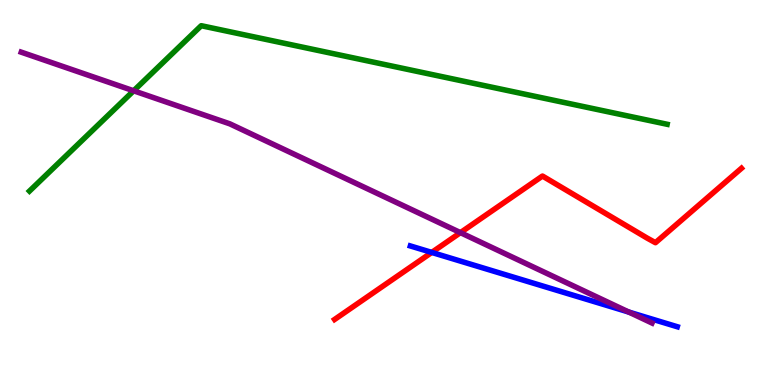[{'lines': ['blue', 'red'], 'intersections': [{'x': 5.57, 'y': 3.44}]}, {'lines': ['green', 'red'], 'intersections': []}, {'lines': ['purple', 'red'], 'intersections': [{'x': 5.94, 'y': 3.96}]}, {'lines': ['blue', 'green'], 'intersections': []}, {'lines': ['blue', 'purple'], 'intersections': [{'x': 8.11, 'y': 1.89}]}, {'lines': ['green', 'purple'], 'intersections': [{'x': 1.72, 'y': 7.64}]}]